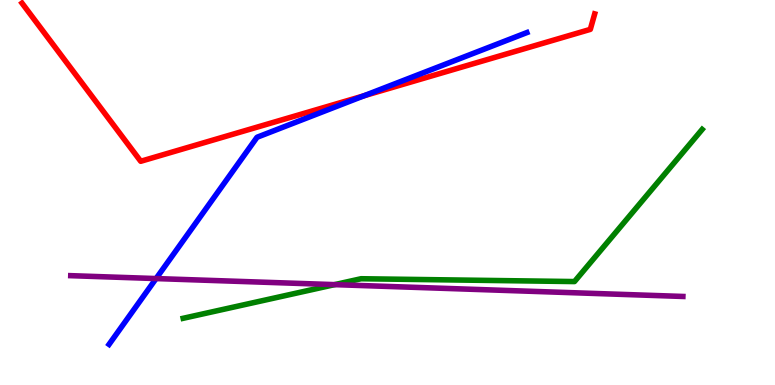[{'lines': ['blue', 'red'], 'intersections': [{'x': 4.7, 'y': 7.51}]}, {'lines': ['green', 'red'], 'intersections': []}, {'lines': ['purple', 'red'], 'intersections': []}, {'lines': ['blue', 'green'], 'intersections': []}, {'lines': ['blue', 'purple'], 'intersections': [{'x': 2.01, 'y': 2.76}]}, {'lines': ['green', 'purple'], 'intersections': [{'x': 4.32, 'y': 2.61}]}]